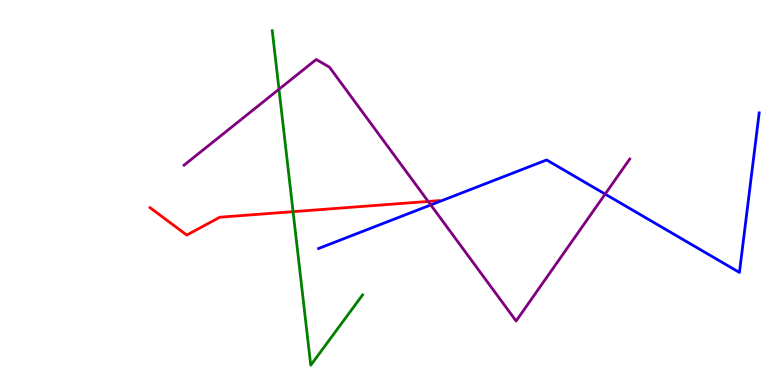[{'lines': ['blue', 'red'], 'intersections': []}, {'lines': ['green', 'red'], 'intersections': [{'x': 3.78, 'y': 4.5}]}, {'lines': ['purple', 'red'], 'intersections': [{'x': 5.53, 'y': 4.77}]}, {'lines': ['blue', 'green'], 'intersections': []}, {'lines': ['blue', 'purple'], 'intersections': [{'x': 5.56, 'y': 4.68}, {'x': 7.81, 'y': 4.96}]}, {'lines': ['green', 'purple'], 'intersections': [{'x': 3.6, 'y': 7.68}]}]